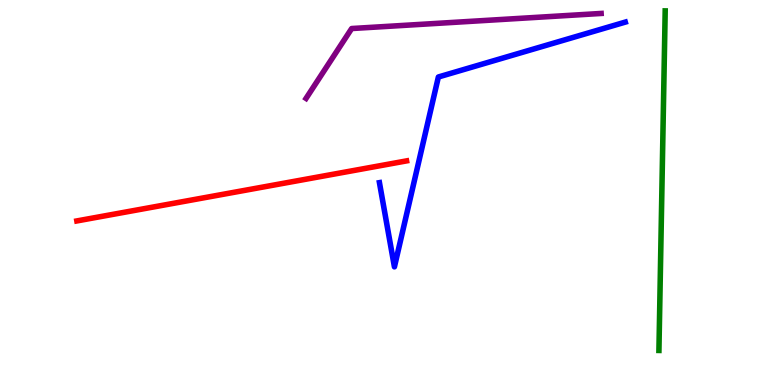[{'lines': ['blue', 'red'], 'intersections': []}, {'lines': ['green', 'red'], 'intersections': []}, {'lines': ['purple', 'red'], 'intersections': []}, {'lines': ['blue', 'green'], 'intersections': []}, {'lines': ['blue', 'purple'], 'intersections': []}, {'lines': ['green', 'purple'], 'intersections': []}]